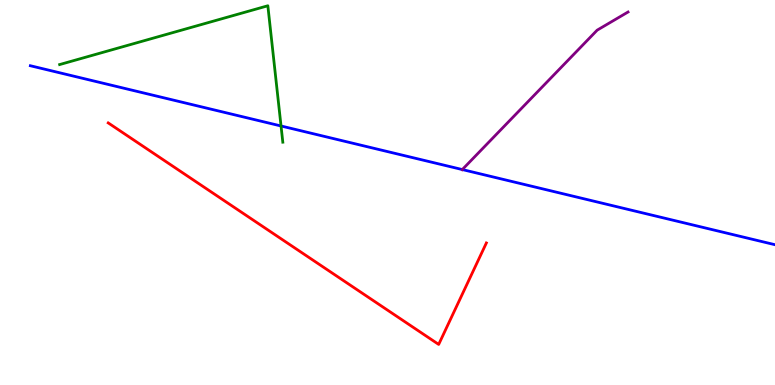[{'lines': ['blue', 'red'], 'intersections': []}, {'lines': ['green', 'red'], 'intersections': []}, {'lines': ['purple', 'red'], 'intersections': []}, {'lines': ['blue', 'green'], 'intersections': [{'x': 3.63, 'y': 6.73}]}, {'lines': ['blue', 'purple'], 'intersections': [{'x': 5.97, 'y': 5.6}]}, {'lines': ['green', 'purple'], 'intersections': []}]